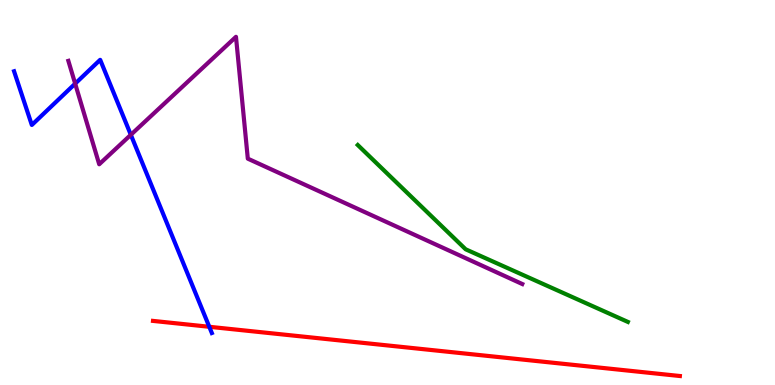[{'lines': ['blue', 'red'], 'intersections': [{'x': 2.7, 'y': 1.51}]}, {'lines': ['green', 'red'], 'intersections': []}, {'lines': ['purple', 'red'], 'intersections': []}, {'lines': ['blue', 'green'], 'intersections': []}, {'lines': ['blue', 'purple'], 'intersections': [{'x': 0.97, 'y': 7.83}, {'x': 1.69, 'y': 6.5}]}, {'lines': ['green', 'purple'], 'intersections': []}]